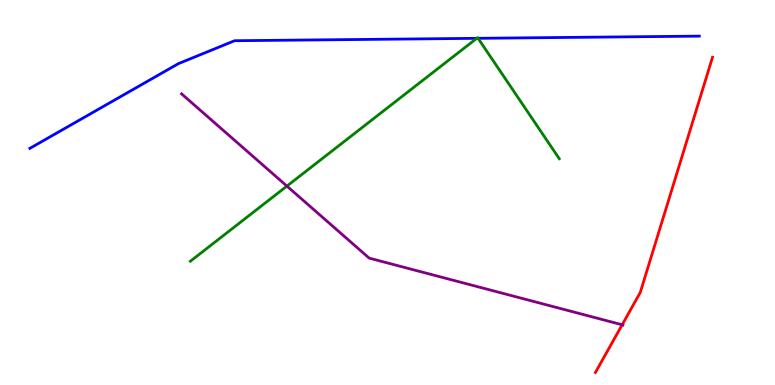[{'lines': ['blue', 'red'], 'intersections': []}, {'lines': ['green', 'red'], 'intersections': []}, {'lines': ['purple', 'red'], 'intersections': [{'x': 8.03, 'y': 1.56}]}, {'lines': ['blue', 'green'], 'intersections': [{'x': 6.15, 'y': 9.0}, {'x': 6.17, 'y': 9.0}]}, {'lines': ['blue', 'purple'], 'intersections': []}, {'lines': ['green', 'purple'], 'intersections': [{'x': 3.7, 'y': 5.17}]}]